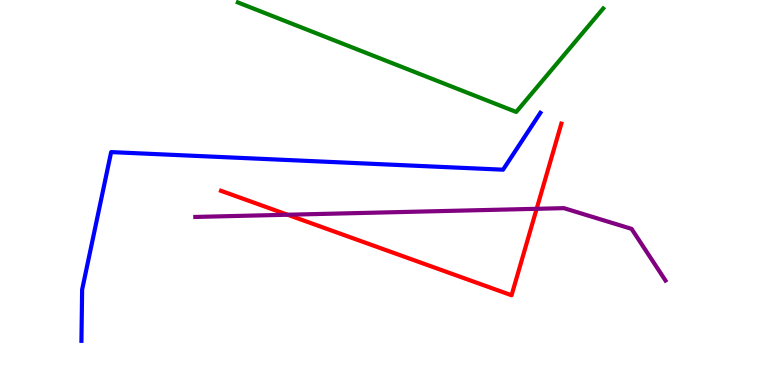[{'lines': ['blue', 'red'], 'intersections': []}, {'lines': ['green', 'red'], 'intersections': []}, {'lines': ['purple', 'red'], 'intersections': [{'x': 3.71, 'y': 4.42}, {'x': 6.92, 'y': 4.58}]}, {'lines': ['blue', 'green'], 'intersections': []}, {'lines': ['blue', 'purple'], 'intersections': []}, {'lines': ['green', 'purple'], 'intersections': []}]